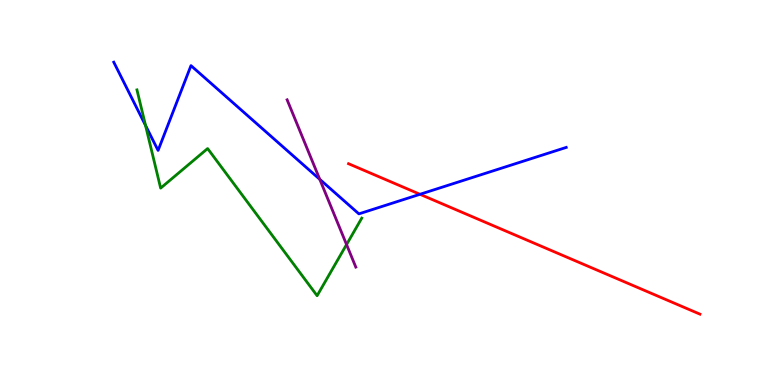[{'lines': ['blue', 'red'], 'intersections': [{'x': 5.42, 'y': 4.95}]}, {'lines': ['green', 'red'], 'intersections': []}, {'lines': ['purple', 'red'], 'intersections': []}, {'lines': ['blue', 'green'], 'intersections': [{'x': 1.88, 'y': 6.74}]}, {'lines': ['blue', 'purple'], 'intersections': [{'x': 4.13, 'y': 5.34}]}, {'lines': ['green', 'purple'], 'intersections': [{'x': 4.47, 'y': 3.65}]}]